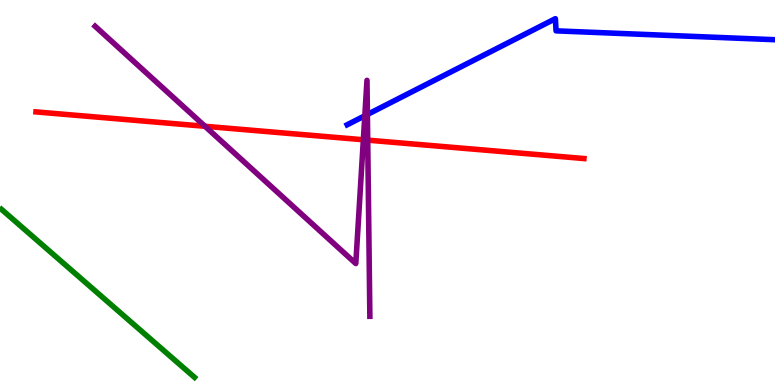[{'lines': ['blue', 'red'], 'intersections': []}, {'lines': ['green', 'red'], 'intersections': []}, {'lines': ['purple', 'red'], 'intersections': [{'x': 2.65, 'y': 6.72}, {'x': 4.69, 'y': 6.37}, {'x': 4.74, 'y': 6.36}]}, {'lines': ['blue', 'green'], 'intersections': []}, {'lines': ['blue', 'purple'], 'intersections': [{'x': 4.71, 'y': 6.99}, {'x': 4.74, 'y': 7.03}]}, {'lines': ['green', 'purple'], 'intersections': []}]